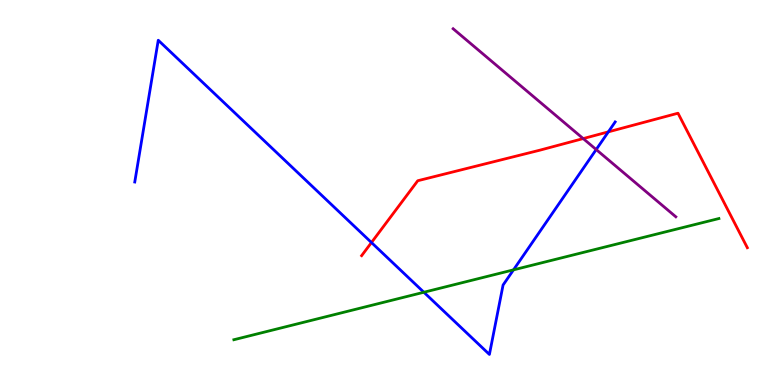[{'lines': ['blue', 'red'], 'intersections': [{'x': 4.79, 'y': 3.7}, {'x': 7.85, 'y': 6.58}]}, {'lines': ['green', 'red'], 'intersections': []}, {'lines': ['purple', 'red'], 'intersections': [{'x': 7.53, 'y': 6.4}]}, {'lines': ['blue', 'green'], 'intersections': [{'x': 5.47, 'y': 2.41}, {'x': 6.63, 'y': 2.99}]}, {'lines': ['blue', 'purple'], 'intersections': [{'x': 7.69, 'y': 6.12}]}, {'lines': ['green', 'purple'], 'intersections': []}]